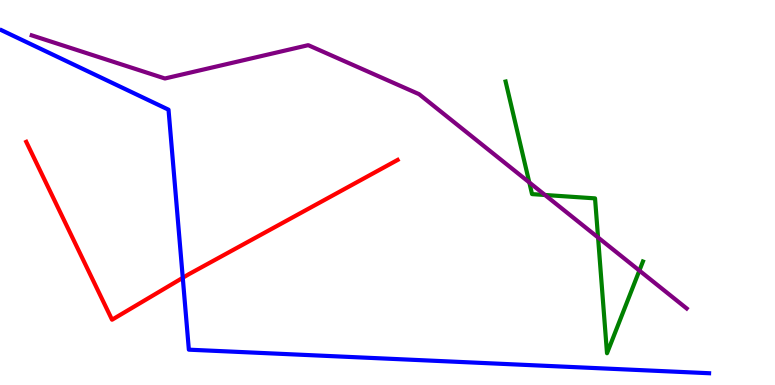[{'lines': ['blue', 'red'], 'intersections': [{'x': 2.36, 'y': 2.78}]}, {'lines': ['green', 'red'], 'intersections': []}, {'lines': ['purple', 'red'], 'intersections': []}, {'lines': ['blue', 'green'], 'intersections': []}, {'lines': ['blue', 'purple'], 'intersections': []}, {'lines': ['green', 'purple'], 'intersections': [{'x': 6.83, 'y': 5.26}, {'x': 7.03, 'y': 4.94}, {'x': 7.72, 'y': 3.83}, {'x': 8.25, 'y': 2.97}]}]